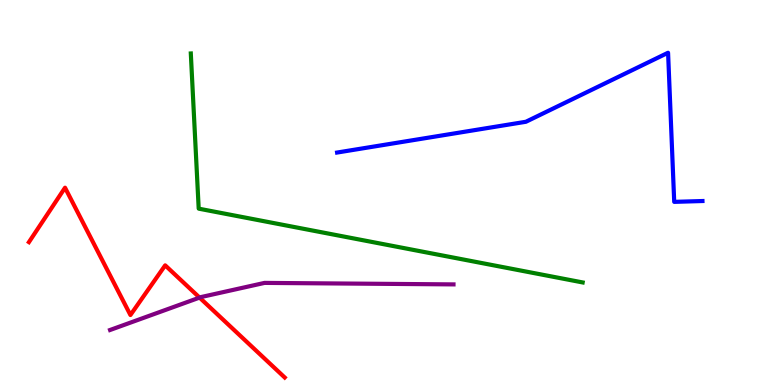[{'lines': ['blue', 'red'], 'intersections': []}, {'lines': ['green', 'red'], 'intersections': []}, {'lines': ['purple', 'red'], 'intersections': [{'x': 2.58, 'y': 2.27}]}, {'lines': ['blue', 'green'], 'intersections': []}, {'lines': ['blue', 'purple'], 'intersections': []}, {'lines': ['green', 'purple'], 'intersections': []}]